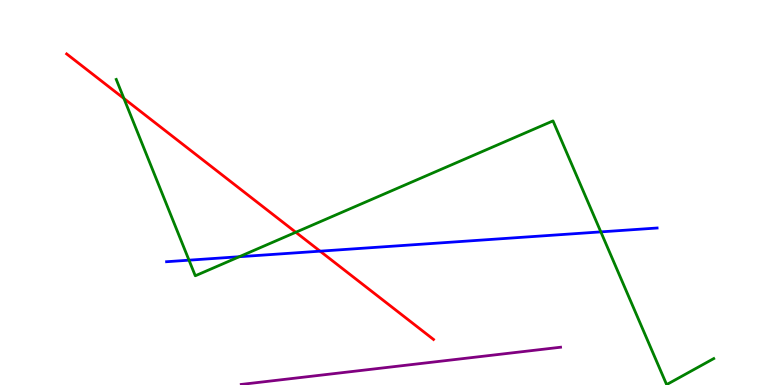[{'lines': ['blue', 'red'], 'intersections': [{'x': 4.13, 'y': 3.48}]}, {'lines': ['green', 'red'], 'intersections': [{'x': 1.6, 'y': 7.44}, {'x': 3.82, 'y': 3.97}]}, {'lines': ['purple', 'red'], 'intersections': []}, {'lines': ['blue', 'green'], 'intersections': [{'x': 2.44, 'y': 3.24}, {'x': 3.09, 'y': 3.33}, {'x': 7.75, 'y': 3.98}]}, {'lines': ['blue', 'purple'], 'intersections': []}, {'lines': ['green', 'purple'], 'intersections': []}]